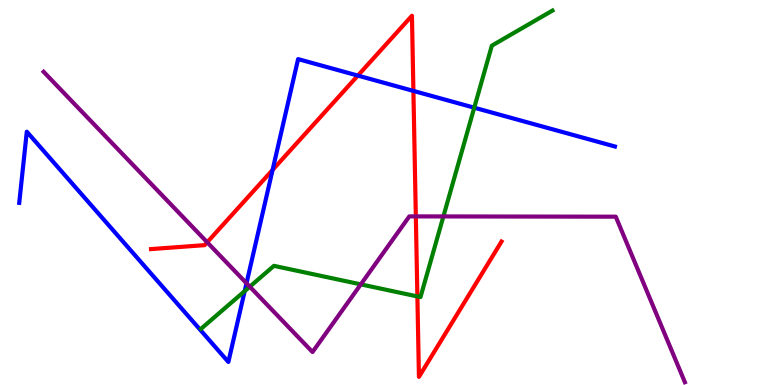[{'lines': ['blue', 'red'], 'intersections': [{'x': 3.52, 'y': 5.59}, {'x': 4.62, 'y': 8.04}, {'x': 5.33, 'y': 7.64}]}, {'lines': ['green', 'red'], 'intersections': [{'x': 5.39, 'y': 2.3}]}, {'lines': ['purple', 'red'], 'intersections': [{'x': 2.67, 'y': 3.71}, {'x': 5.37, 'y': 4.38}]}, {'lines': ['blue', 'green'], 'intersections': [{'x': 3.16, 'y': 2.44}, {'x': 6.12, 'y': 7.2}]}, {'lines': ['blue', 'purple'], 'intersections': [{'x': 3.18, 'y': 2.64}]}, {'lines': ['green', 'purple'], 'intersections': [{'x': 3.22, 'y': 2.55}, {'x': 4.66, 'y': 2.61}, {'x': 5.72, 'y': 4.38}]}]